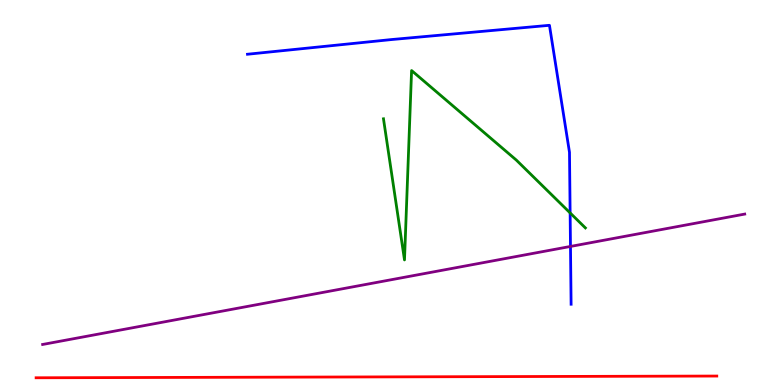[{'lines': ['blue', 'red'], 'intersections': []}, {'lines': ['green', 'red'], 'intersections': []}, {'lines': ['purple', 'red'], 'intersections': []}, {'lines': ['blue', 'green'], 'intersections': [{'x': 7.36, 'y': 4.47}]}, {'lines': ['blue', 'purple'], 'intersections': [{'x': 7.36, 'y': 3.6}]}, {'lines': ['green', 'purple'], 'intersections': []}]